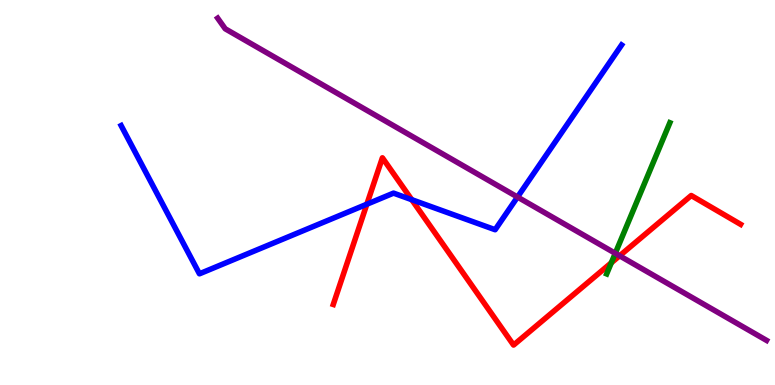[{'lines': ['blue', 'red'], 'intersections': [{'x': 4.73, 'y': 4.7}, {'x': 5.31, 'y': 4.81}]}, {'lines': ['green', 'red'], 'intersections': [{'x': 7.89, 'y': 3.17}]}, {'lines': ['purple', 'red'], 'intersections': [{'x': 7.99, 'y': 3.36}]}, {'lines': ['blue', 'green'], 'intersections': []}, {'lines': ['blue', 'purple'], 'intersections': [{'x': 6.68, 'y': 4.88}]}, {'lines': ['green', 'purple'], 'intersections': [{'x': 7.94, 'y': 3.42}]}]